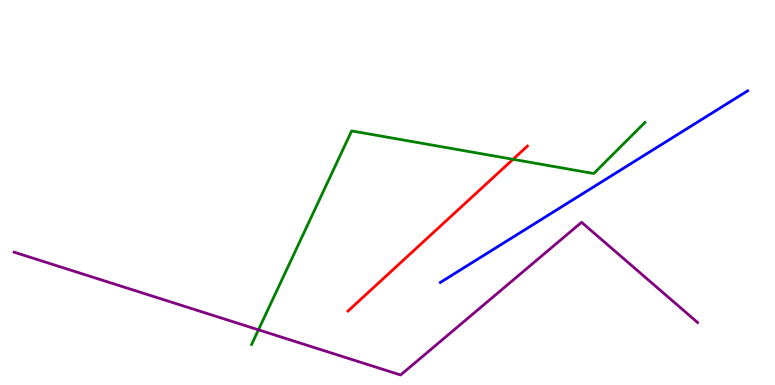[{'lines': ['blue', 'red'], 'intersections': []}, {'lines': ['green', 'red'], 'intersections': [{'x': 6.62, 'y': 5.86}]}, {'lines': ['purple', 'red'], 'intersections': []}, {'lines': ['blue', 'green'], 'intersections': []}, {'lines': ['blue', 'purple'], 'intersections': []}, {'lines': ['green', 'purple'], 'intersections': [{'x': 3.33, 'y': 1.43}]}]